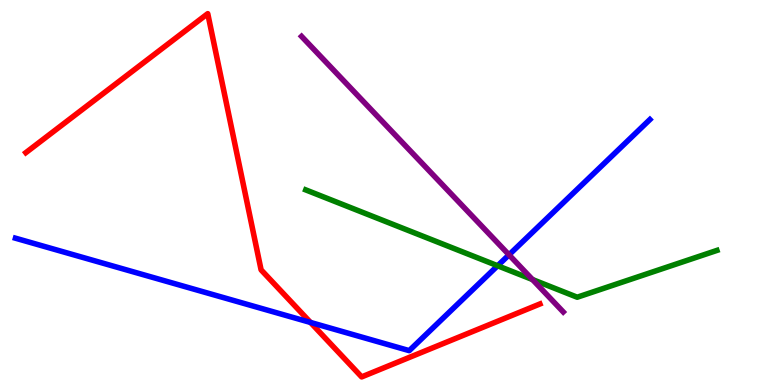[{'lines': ['blue', 'red'], 'intersections': [{'x': 4.01, 'y': 1.62}]}, {'lines': ['green', 'red'], 'intersections': []}, {'lines': ['purple', 'red'], 'intersections': []}, {'lines': ['blue', 'green'], 'intersections': [{'x': 6.42, 'y': 3.1}]}, {'lines': ['blue', 'purple'], 'intersections': [{'x': 6.57, 'y': 3.38}]}, {'lines': ['green', 'purple'], 'intersections': [{'x': 6.87, 'y': 2.74}]}]